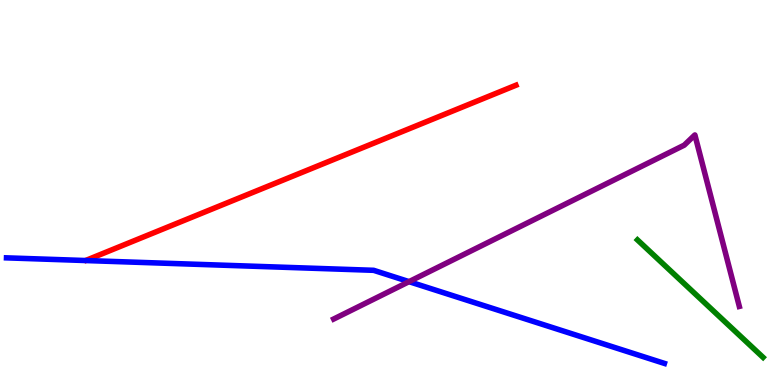[{'lines': ['blue', 'red'], 'intersections': []}, {'lines': ['green', 'red'], 'intersections': []}, {'lines': ['purple', 'red'], 'intersections': []}, {'lines': ['blue', 'green'], 'intersections': []}, {'lines': ['blue', 'purple'], 'intersections': [{'x': 5.28, 'y': 2.68}]}, {'lines': ['green', 'purple'], 'intersections': []}]